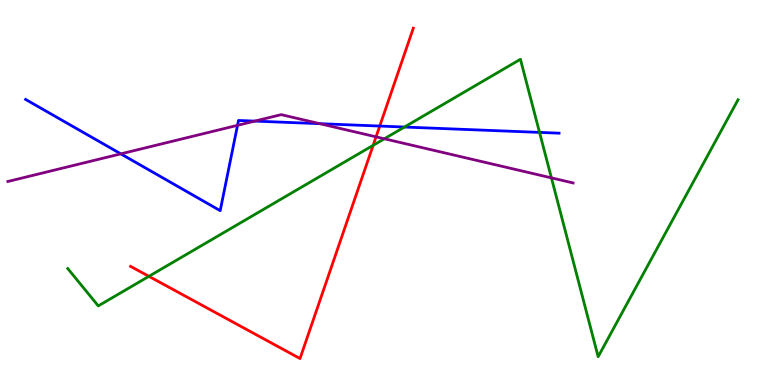[{'lines': ['blue', 'red'], 'intersections': [{'x': 4.9, 'y': 6.73}]}, {'lines': ['green', 'red'], 'intersections': [{'x': 1.92, 'y': 2.82}, {'x': 4.81, 'y': 6.23}]}, {'lines': ['purple', 'red'], 'intersections': [{'x': 4.85, 'y': 6.45}]}, {'lines': ['blue', 'green'], 'intersections': [{'x': 5.22, 'y': 6.7}, {'x': 6.96, 'y': 6.56}]}, {'lines': ['blue', 'purple'], 'intersections': [{'x': 1.56, 'y': 6.0}, {'x': 3.06, 'y': 6.74}, {'x': 3.29, 'y': 6.85}, {'x': 4.13, 'y': 6.79}]}, {'lines': ['green', 'purple'], 'intersections': [{'x': 4.96, 'y': 6.4}, {'x': 7.12, 'y': 5.38}]}]